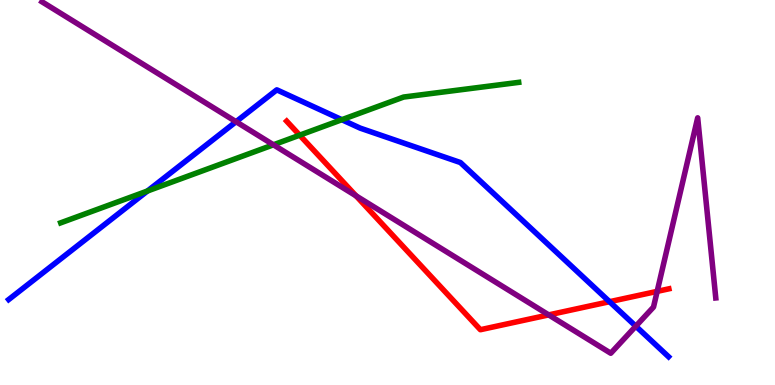[{'lines': ['blue', 'red'], 'intersections': [{'x': 7.87, 'y': 2.16}]}, {'lines': ['green', 'red'], 'intersections': [{'x': 3.87, 'y': 6.49}]}, {'lines': ['purple', 'red'], 'intersections': [{'x': 4.59, 'y': 4.91}, {'x': 7.08, 'y': 1.82}, {'x': 8.48, 'y': 2.43}]}, {'lines': ['blue', 'green'], 'intersections': [{'x': 1.9, 'y': 5.04}, {'x': 4.41, 'y': 6.89}]}, {'lines': ['blue', 'purple'], 'intersections': [{'x': 3.05, 'y': 6.84}, {'x': 8.2, 'y': 1.53}]}, {'lines': ['green', 'purple'], 'intersections': [{'x': 3.53, 'y': 6.24}]}]